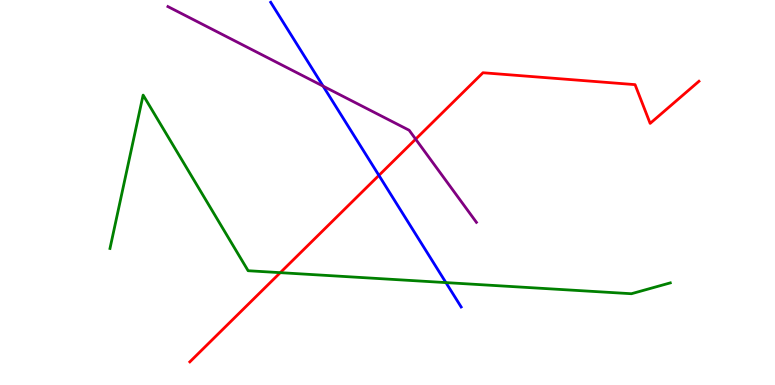[{'lines': ['blue', 'red'], 'intersections': [{'x': 4.89, 'y': 5.44}]}, {'lines': ['green', 'red'], 'intersections': [{'x': 3.62, 'y': 2.92}]}, {'lines': ['purple', 'red'], 'intersections': [{'x': 5.36, 'y': 6.39}]}, {'lines': ['blue', 'green'], 'intersections': [{'x': 5.75, 'y': 2.66}]}, {'lines': ['blue', 'purple'], 'intersections': [{'x': 4.17, 'y': 7.76}]}, {'lines': ['green', 'purple'], 'intersections': []}]